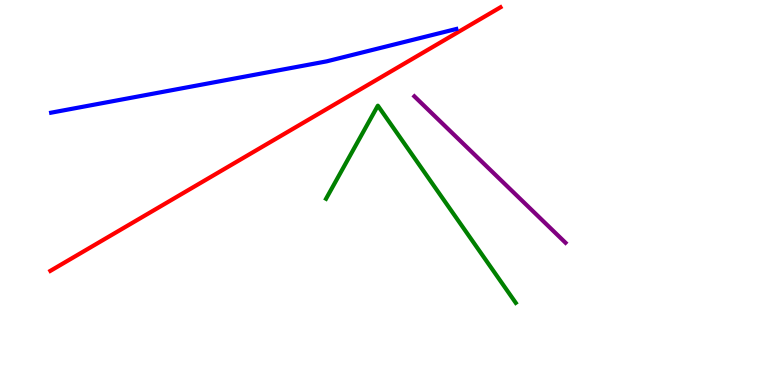[{'lines': ['blue', 'red'], 'intersections': []}, {'lines': ['green', 'red'], 'intersections': []}, {'lines': ['purple', 'red'], 'intersections': []}, {'lines': ['blue', 'green'], 'intersections': []}, {'lines': ['blue', 'purple'], 'intersections': []}, {'lines': ['green', 'purple'], 'intersections': []}]